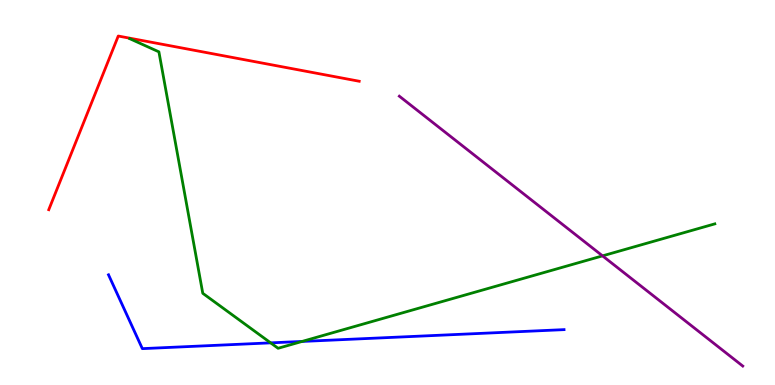[{'lines': ['blue', 'red'], 'intersections': []}, {'lines': ['green', 'red'], 'intersections': []}, {'lines': ['purple', 'red'], 'intersections': []}, {'lines': ['blue', 'green'], 'intersections': [{'x': 3.49, 'y': 1.09}, {'x': 3.9, 'y': 1.13}]}, {'lines': ['blue', 'purple'], 'intersections': []}, {'lines': ['green', 'purple'], 'intersections': [{'x': 7.77, 'y': 3.35}]}]